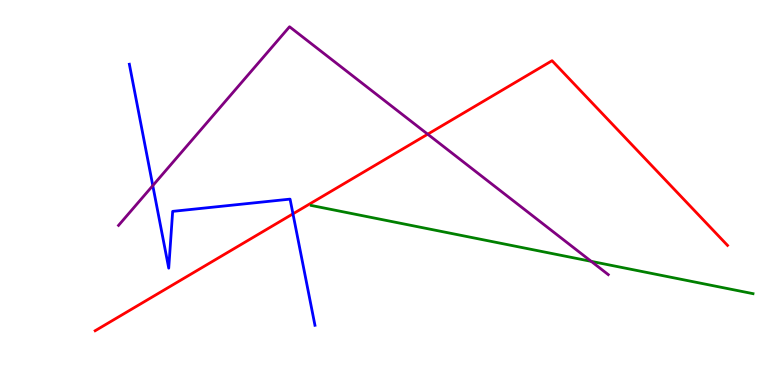[{'lines': ['blue', 'red'], 'intersections': [{'x': 3.78, 'y': 4.45}]}, {'lines': ['green', 'red'], 'intersections': []}, {'lines': ['purple', 'red'], 'intersections': [{'x': 5.52, 'y': 6.51}]}, {'lines': ['blue', 'green'], 'intersections': []}, {'lines': ['blue', 'purple'], 'intersections': [{'x': 1.97, 'y': 5.18}]}, {'lines': ['green', 'purple'], 'intersections': [{'x': 7.63, 'y': 3.21}]}]